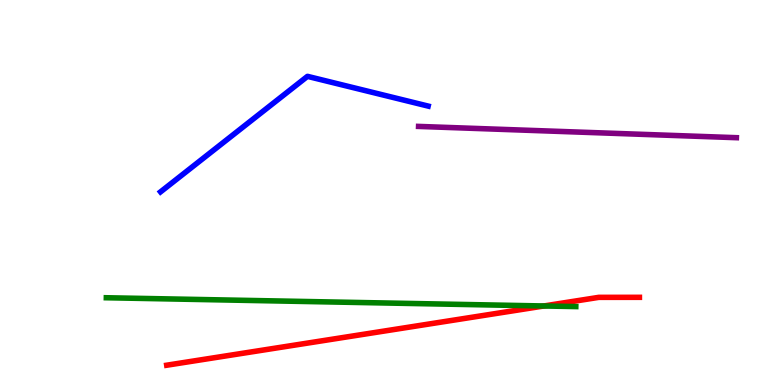[{'lines': ['blue', 'red'], 'intersections': []}, {'lines': ['green', 'red'], 'intersections': [{'x': 7.02, 'y': 2.05}]}, {'lines': ['purple', 'red'], 'intersections': []}, {'lines': ['blue', 'green'], 'intersections': []}, {'lines': ['blue', 'purple'], 'intersections': []}, {'lines': ['green', 'purple'], 'intersections': []}]